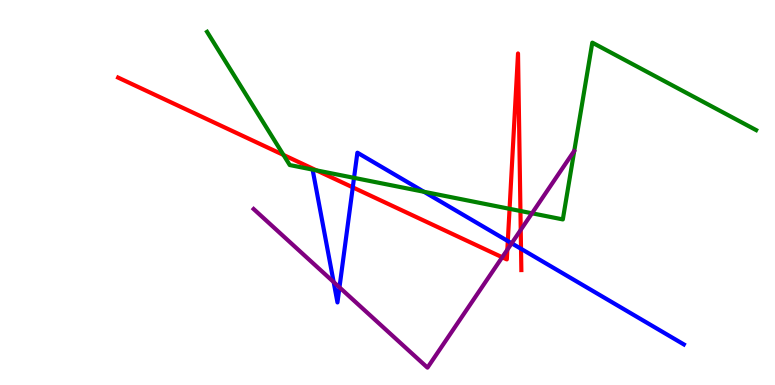[{'lines': ['blue', 'red'], 'intersections': [{'x': 4.55, 'y': 5.13}, {'x': 6.55, 'y': 3.74}, {'x': 6.72, 'y': 3.54}]}, {'lines': ['green', 'red'], 'intersections': [{'x': 3.66, 'y': 5.98}, {'x': 4.08, 'y': 5.58}, {'x': 6.58, 'y': 4.58}, {'x': 6.72, 'y': 4.52}]}, {'lines': ['purple', 'red'], 'intersections': [{'x': 6.48, 'y': 3.32}, {'x': 6.55, 'y': 3.52}, {'x': 6.72, 'y': 4.03}]}, {'lines': ['blue', 'green'], 'intersections': [{'x': 4.57, 'y': 5.38}, {'x': 5.47, 'y': 5.02}]}, {'lines': ['blue', 'purple'], 'intersections': [{'x': 4.31, 'y': 2.67}, {'x': 4.38, 'y': 2.54}, {'x': 6.6, 'y': 3.68}]}, {'lines': ['green', 'purple'], 'intersections': [{'x': 6.86, 'y': 4.46}]}]